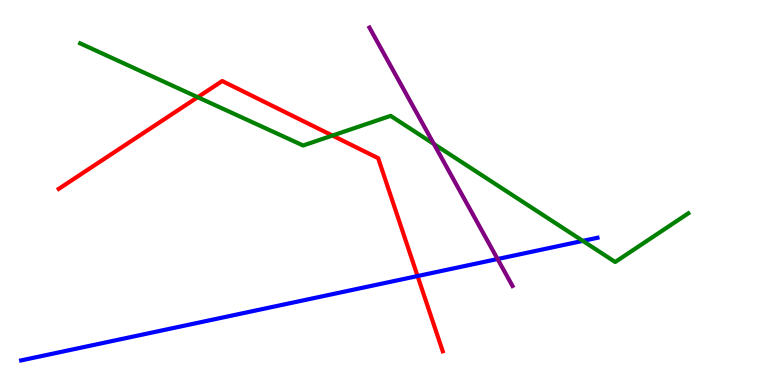[{'lines': ['blue', 'red'], 'intersections': [{'x': 5.39, 'y': 2.83}]}, {'lines': ['green', 'red'], 'intersections': [{'x': 2.55, 'y': 7.48}, {'x': 4.29, 'y': 6.48}]}, {'lines': ['purple', 'red'], 'intersections': []}, {'lines': ['blue', 'green'], 'intersections': [{'x': 7.52, 'y': 3.74}]}, {'lines': ['blue', 'purple'], 'intersections': [{'x': 6.42, 'y': 3.27}]}, {'lines': ['green', 'purple'], 'intersections': [{'x': 5.6, 'y': 6.26}]}]